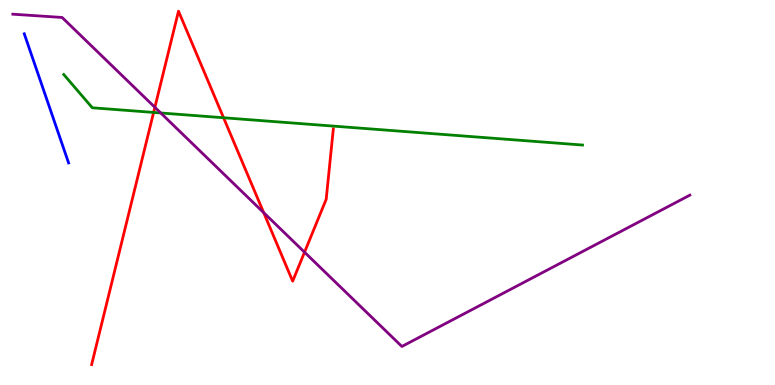[{'lines': ['blue', 'red'], 'intersections': []}, {'lines': ['green', 'red'], 'intersections': [{'x': 1.98, 'y': 7.08}, {'x': 2.88, 'y': 6.94}]}, {'lines': ['purple', 'red'], 'intersections': [{'x': 2.0, 'y': 7.21}, {'x': 3.4, 'y': 4.48}, {'x': 3.93, 'y': 3.45}]}, {'lines': ['blue', 'green'], 'intersections': []}, {'lines': ['blue', 'purple'], 'intersections': []}, {'lines': ['green', 'purple'], 'intersections': [{'x': 2.07, 'y': 7.07}]}]